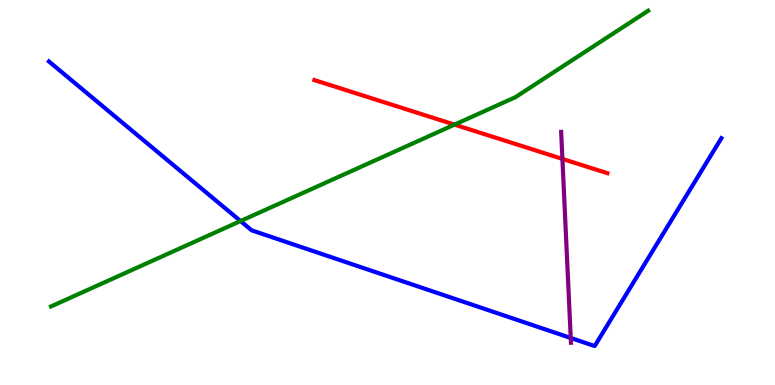[{'lines': ['blue', 'red'], 'intersections': []}, {'lines': ['green', 'red'], 'intersections': [{'x': 5.86, 'y': 6.76}]}, {'lines': ['purple', 'red'], 'intersections': [{'x': 7.26, 'y': 5.87}]}, {'lines': ['blue', 'green'], 'intersections': [{'x': 3.1, 'y': 4.26}]}, {'lines': ['blue', 'purple'], 'intersections': [{'x': 7.36, 'y': 1.22}]}, {'lines': ['green', 'purple'], 'intersections': []}]